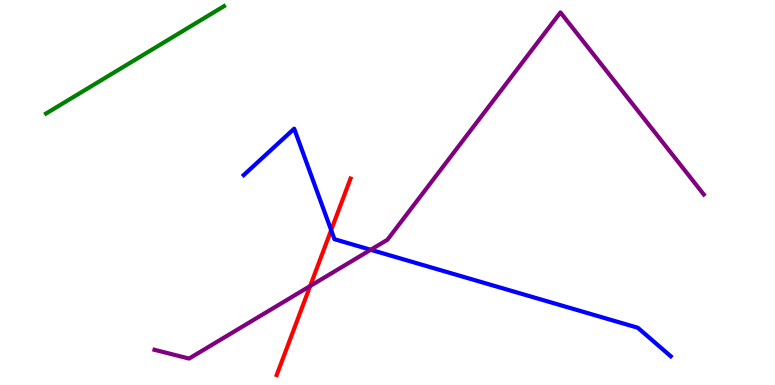[{'lines': ['blue', 'red'], 'intersections': [{'x': 4.27, 'y': 4.02}]}, {'lines': ['green', 'red'], 'intersections': []}, {'lines': ['purple', 'red'], 'intersections': [{'x': 4.0, 'y': 2.57}]}, {'lines': ['blue', 'green'], 'intersections': []}, {'lines': ['blue', 'purple'], 'intersections': [{'x': 4.78, 'y': 3.51}]}, {'lines': ['green', 'purple'], 'intersections': []}]